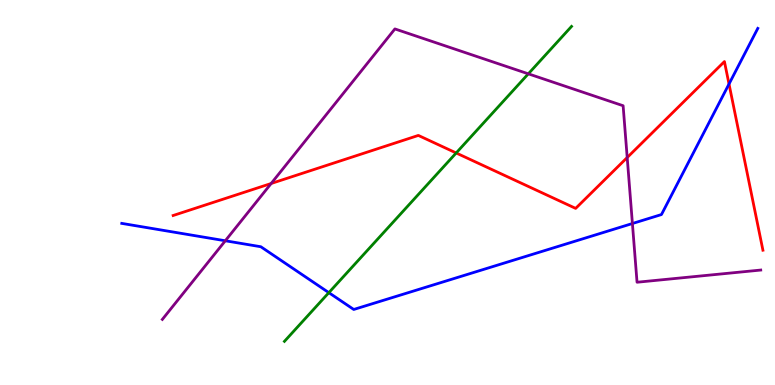[{'lines': ['blue', 'red'], 'intersections': [{'x': 9.41, 'y': 7.82}]}, {'lines': ['green', 'red'], 'intersections': [{'x': 5.89, 'y': 6.03}]}, {'lines': ['purple', 'red'], 'intersections': [{'x': 3.5, 'y': 5.23}, {'x': 8.09, 'y': 5.91}]}, {'lines': ['blue', 'green'], 'intersections': [{'x': 4.24, 'y': 2.4}]}, {'lines': ['blue', 'purple'], 'intersections': [{'x': 2.91, 'y': 3.75}, {'x': 8.16, 'y': 4.19}]}, {'lines': ['green', 'purple'], 'intersections': [{'x': 6.82, 'y': 8.08}]}]